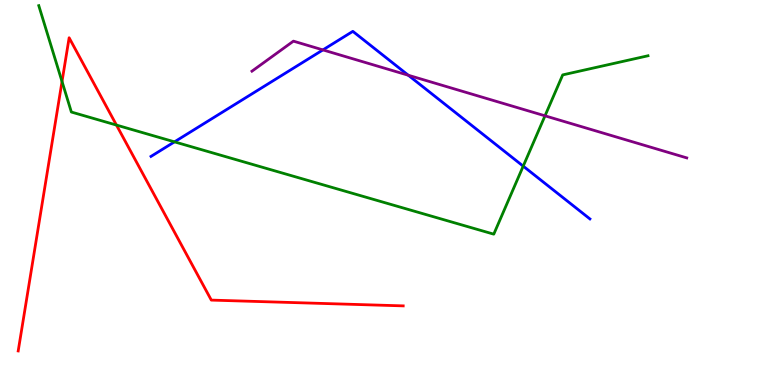[{'lines': ['blue', 'red'], 'intersections': []}, {'lines': ['green', 'red'], 'intersections': [{'x': 0.8, 'y': 7.88}, {'x': 1.5, 'y': 6.75}]}, {'lines': ['purple', 'red'], 'intersections': []}, {'lines': ['blue', 'green'], 'intersections': [{'x': 2.25, 'y': 6.32}, {'x': 6.75, 'y': 5.68}]}, {'lines': ['blue', 'purple'], 'intersections': [{'x': 4.17, 'y': 8.7}, {'x': 5.27, 'y': 8.05}]}, {'lines': ['green', 'purple'], 'intersections': [{'x': 7.03, 'y': 6.99}]}]